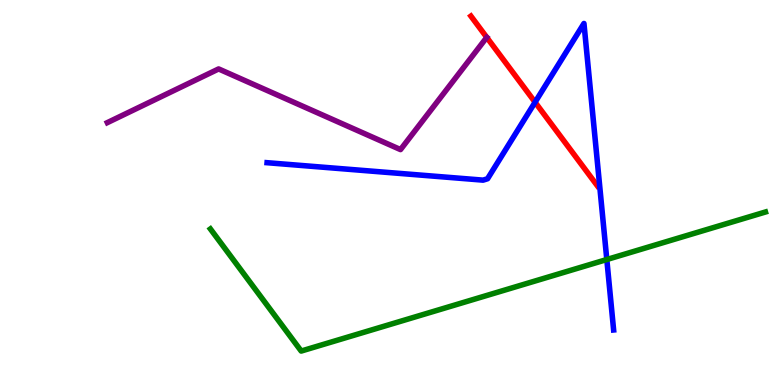[{'lines': ['blue', 'red'], 'intersections': [{'x': 6.9, 'y': 7.35}]}, {'lines': ['green', 'red'], 'intersections': []}, {'lines': ['purple', 'red'], 'intersections': []}, {'lines': ['blue', 'green'], 'intersections': [{'x': 7.83, 'y': 3.26}]}, {'lines': ['blue', 'purple'], 'intersections': []}, {'lines': ['green', 'purple'], 'intersections': []}]